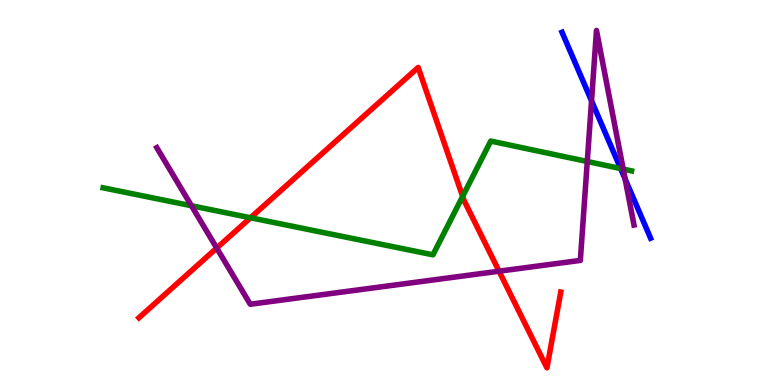[{'lines': ['blue', 'red'], 'intersections': []}, {'lines': ['green', 'red'], 'intersections': [{'x': 3.23, 'y': 4.34}, {'x': 5.97, 'y': 4.9}]}, {'lines': ['purple', 'red'], 'intersections': [{'x': 2.8, 'y': 3.56}, {'x': 6.44, 'y': 2.96}]}, {'lines': ['blue', 'green'], 'intersections': [{'x': 8.01, 'y': 5.62}]}, {'lines': ['blue', 'purple'], 'intersections': [{'x': 7.63, 'y': 7.38}, {'x': 8.07, 'y': 5.35}]}, {'lines': ['green', 'purple'], 'intersections': [{'x': 2.47, 'y': 4.66}, {'x': 7.58, 'y': 5.81}, {'x': 8.04, 'y': 5.61}]}]